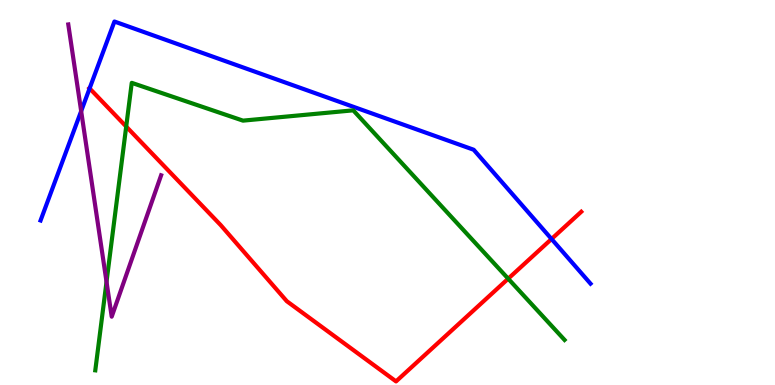[{'lines': ['blue', 'red'], 'intersections': [{'x': 1.16, 'y': 7.7}, {'x': 7.12, 'y': 3.79}]}, {'lines': ['green', 'red'], 'intersections': [{'x': 1.63, 'y': 6.71}, {'x': 6.56, 'y': 2.76}]}, {'lines': ['purple', 'red'], 'intersections': []}, {'lines': ['blue', 'green'], 'intersections': []}, {'lines': ['blue', 'purple'], 'intersections': [{'x': 1.05, 'y': 7.11}]}, {'lines': ['green', 'purple'], 'intersections': [{'x': 1.37, 'y': 2.68}]}]